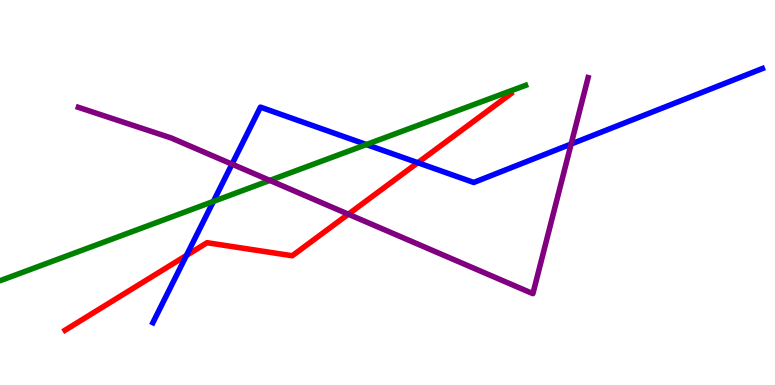[{'lines': ['blue', 'red'], 'intersections': [{'x': 2.41, 'y': 3.37}, {'x': 5.39, 'y': 5.77}]}, {'lines': ['green', 'red'], 'intersections': []}, {'lines': ['purple', 'red'], 'intersections': [{'x': 4.49, 'y': 4.44}]}, {'lines': ['blue', 'green'], 'intersections': [{'x': 2.75, 'y': 4.77}, {'x': 4.73, 'y': 6.25}]}, {'lines': ['blue', 'purple'], 'intersections': [{'x': 2.99, 'y': 5.74}, {'x': 7.37, 'y': 6.26}]}, {'lines': ['green', 'purple'], 'intersections': [{'x': 3.48, 'y': 5.31}]}]